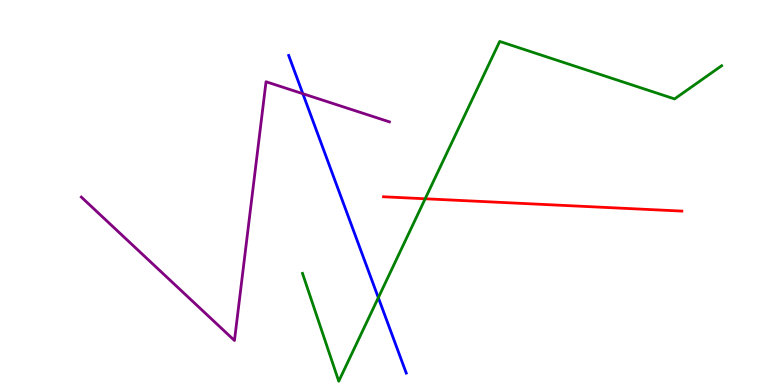[{'lines': ['blue', 'red'], 'intersections': []}, {'lines': ['green', 'red'], 'intersections': [{'x': 5.49, 'y': 4.84}]}, {'lines': ['purple', 'red'], 'intersections': []}, {'lines': ['blue', 'green'], 'intersections': [{'x': 4.88, 'y': 2.27}]}, {'lines': ['blue', 'purple'], 'intersections': [{'x': 3.91, 'y': 7.57}]}, {'lines': ['green', 'purple'], 'intersections': []}]